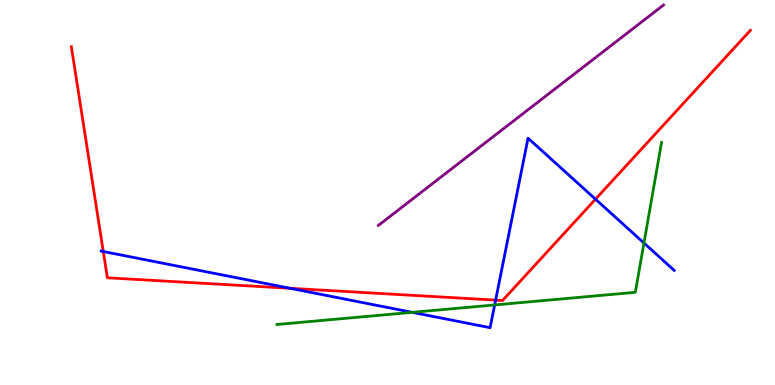[{'lines': ['blue', 'red'], 'intersections': [{'x': 1.33, 'y': 3.47}, {'x': 3.74, 'y': 2.51}, {'x': 6.4, 'y': 2.2}, {'x': 7.68, 'y': 4.83}]}, {'lines': ['green', 'red'], 'intersections': []}, {'lines': ['purple', 'red'], 'intersections': []}, {'lines': ['blue', 'green'], 'intersections': [{'x': 5.32, 'y': 1.89}, {'x': 6.38, 'y': 2.08}, {'x': 8.31, 'y': 3.69}]}, {'lines': ['blue', 'purple'], 'intersections': []}, {'lines': ['green', 'purple'], 'intersections': []}]